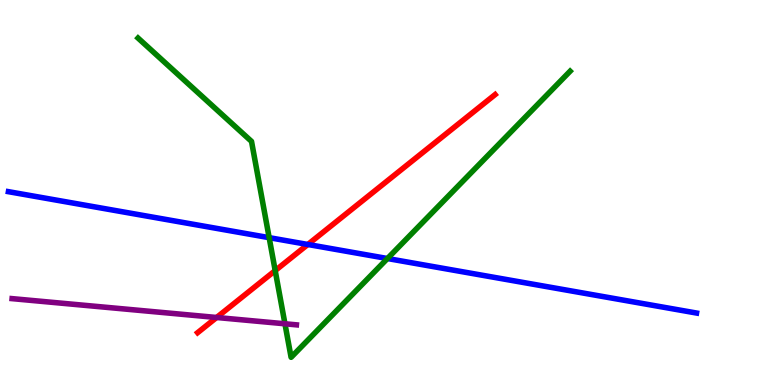[{'lines': ['blue', 'red'], 'intersections': [{'x': 3.97, 'y': 3.65}]}, {'lines': ['green', 'red'], 'intersections': [{'x': 3.55, 'y': 2.97}]}, {'lines': ['purple', 'red'], 'intersections': [{'x': 2.79, 'y': 1.75}]}, {'lines': ['blue', 'green'], 'intersections': [{'x': 3.47, 'y': 3.83}, {'x': 5.0, 'y': 3.29}]}, {'lines': ['blue', 'purple'], 'intersections': []}, {'lines': ['green', 'purple'], 'intersections': [{'x': 3.68, 'y': 1.59}]}]